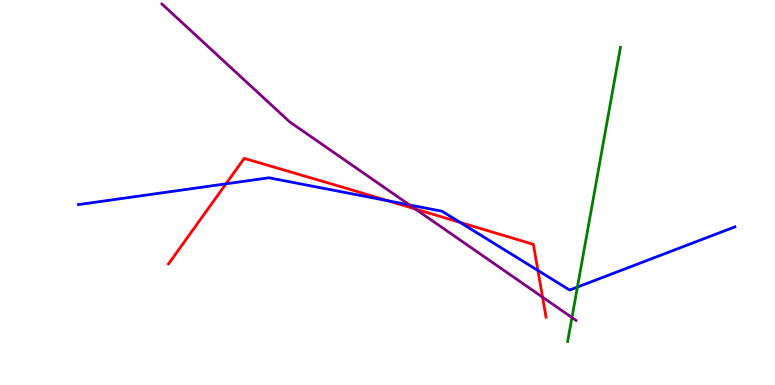[{'lines': ['blue', 'red'], 'intersections': [{'x': 2.92, 'y': 5.23}, {'x': 5.01, 'y': 4.79}, {'x': 5.94, 'y': 4.22}, {'x': 6.94, 'y': 2.98}]}, {'lines': ['green', 'red'], 'intersections': []}, {'lines': ['purple', 'red'], 'intersections': [{'x': 5.36, 'y': 4.57}, {'x': 7.0, 'y': 2.28}]}, {'lines': ['blue', 'green'], 'intersections': [{'x': 7.45, 'y': 2.54}]}, {'lines': ['blue', 'purple'], 'intersections': [{'x': 5.28, 'y': 4.68}]}, {'lines': ['green', 'purple'], 'intersections': [{'x': 7.38, 'y': 1.75}]}]